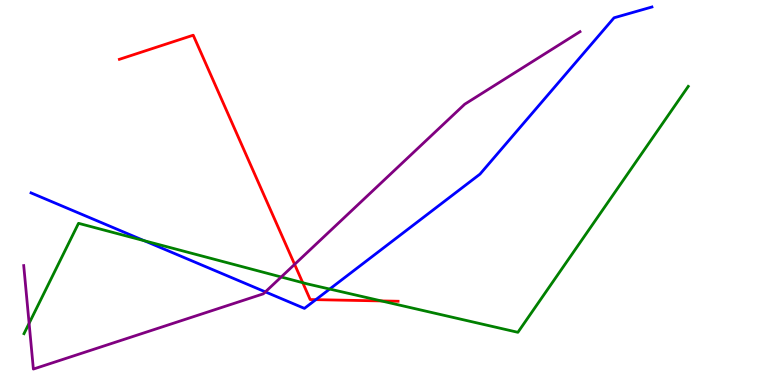[{'lines': ['blue', 'red'], 'intersections': [{'x': 4.08, 'y': 2.22}]}, {'lines': ['green', 'red'], 'intersections': [{'x': 3.91, 'y': 2.66}, {'x': 4.92, 'y': 2.18}]}, {'lines': ['purple', 'red'], 'intersections': [{'x': 3.8, 'y': 3.13}]}, {'lines': ['blue', 'green'], 'intersections': [{'x': 1.86, 'y': 3.75}, {'x': 4.25, 'y': 2.49}]}, {'lines': ['blue', 'purple'], 'intersections': [{'x': 3.42, 'y': 2.42}]}, {'lines': ['green', 'purple'], 'intersections': [{'x': 0.376, 'y': 1.6}, {'x': 3.63, 'y': 2.81}]}]